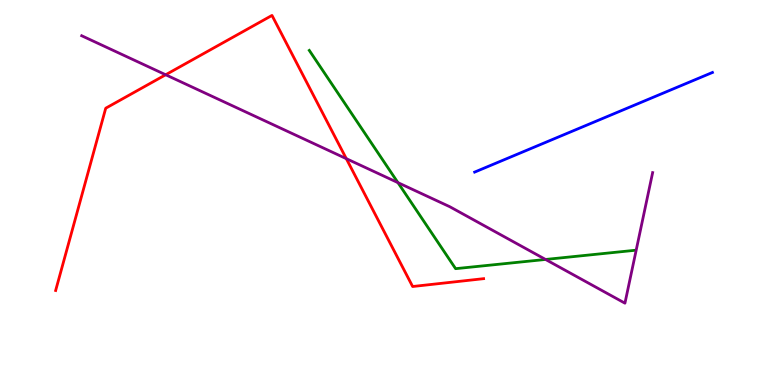[{'lines': ['blue', 'red'], 'intersections': []}, {'lines': ['green', 'red'], 'intersections': []}, {'lines': ['purple', 'red'], 'intersections': [{'x': 2.14, 'y': 8.06}, {'x': 4.47, 'y': 5.88}]}, {'lines': ['blue', 'green'], 'intersections': []}, {'lines': ['blue', 'purple'], 'intersections': []}, {'lines': ['green', 'purple'], 'intersections': [{'x': 5.13, 'y': 5.26}, {'x': 7.04, 'y': 3.26}]}]